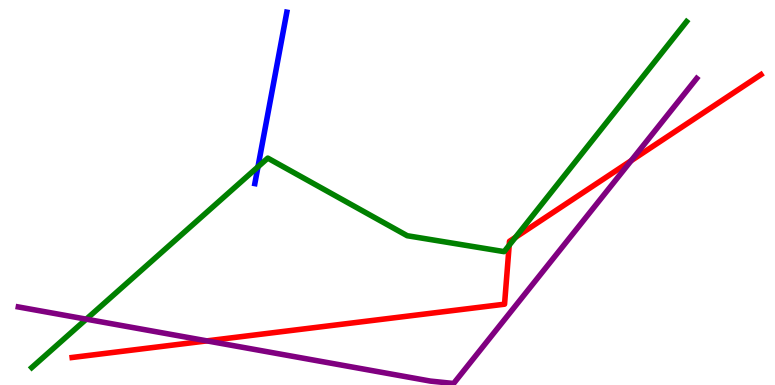[{'lines': ['blue', 'red'], 'intersections': []}, {'lines': ['green', 'red'], 'intersections': [{'x': 6.57, 'y': 3.63}, {'x': 6.65, 'y': 3.83}]}, {'lines': ['purple', 'red'], 'intersections': [{'x': 2.67, 'y': 1.15}, {'x': 8.14, 'y': 5.83}]}, {'lines': ['blue', 'green'], 'intersections': [{'x': 3.33, 'y': 5.67}]}, {'lines': ['blue', 'purple'], 'intersections': []}, {'lines': ['green', 'purple'], 'intersections': [{'x': 1.11, 'y': 1.71}]}]